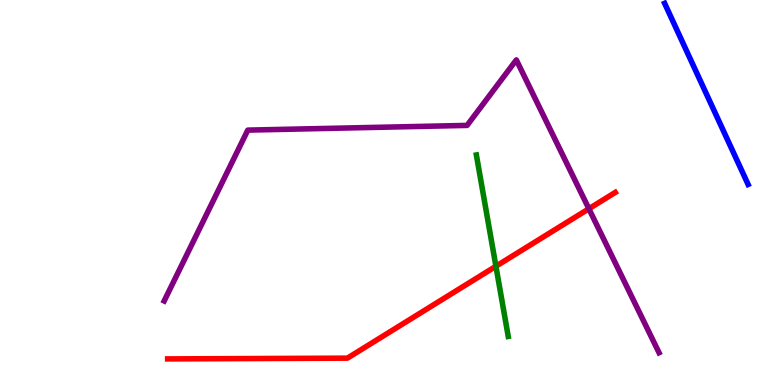[{'lines': ['blue', 'red'], 'intersections': []}, {'lines': ['green', 'red'], 'intersections': [{'x': 6.4, 'y': 3.08}]}, {'lines': ['purple', 'red'], 'intersections': [{'x': 7.6, 'y': 4.58}]}, {'lines': ['blue', 'green'], 'intersections': []}, {'lines': ['blue', 'purple'], 'intersections': []}, {'lines': ['green', 'purple'], 'intersections': []}]